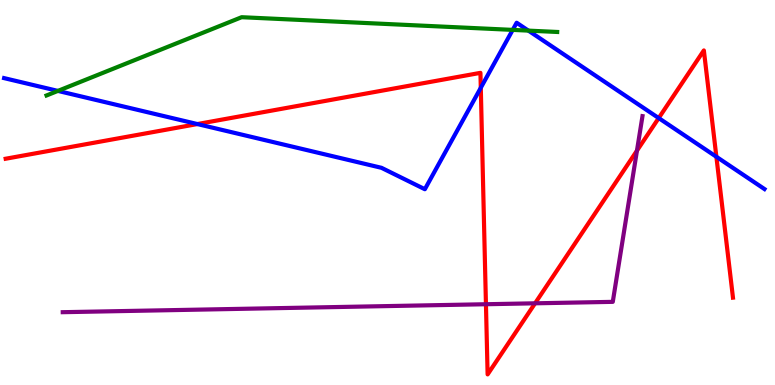[{'lines': ['blue', 'red'], 'intersections': [{'x': 2.55, 'y': 6.78}, {'x': 6.2, 'y': 7.72}, {'x': 8.5, 'y': 6.93}, {'x': 9.24, 'y': 5.93}]}, {'lines': ['green', 'red'], 'intersections': []}, {'lines': ['purple', 'red'], 'intersections': [{'x': 6.27, 'y': 2.1}, {'x': 6.9, 'y': 2.12}, {'x': 8.22, 'y': 6.09}]}, {'lines': ['blue', 'green'], 'intersections': [{'x': 0.747, 'y': 7.64}, {'x': 6.62, 'y': 9.22}, {'x': 6.82, 'y': 9.2}]}, {'lines': ['blue', 'purple'], 'intersections': []}, {'lines': ['green', 'purple'], 'intersections': []}]